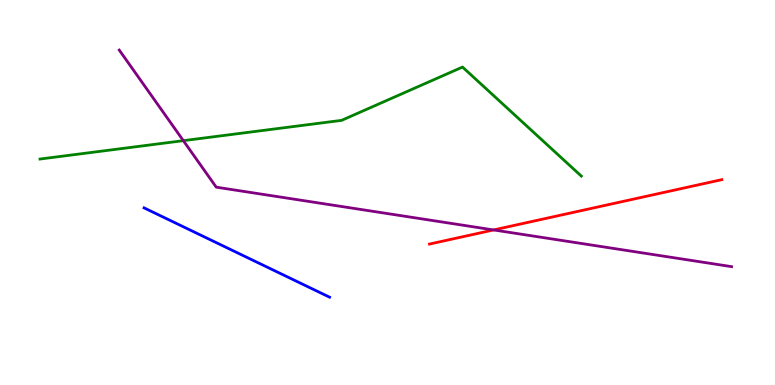[{'lines': ['blue', 'red'], 'intersections': []}, {'lines': ['green', 'red'], 'intersections': []}, {'lines': ['purple', 'red'], 'intersections': [{'x': 6.37, 'y': 4.03}]}, {'lines': ['blue', 'green'], 'intersections': []}, {'lines': ['blue', 'purple'], 'intersections': []}, {'lines': ['green', 'purple'], 'intersections': [{'x': 2.37, 'y': 6.35}]}]